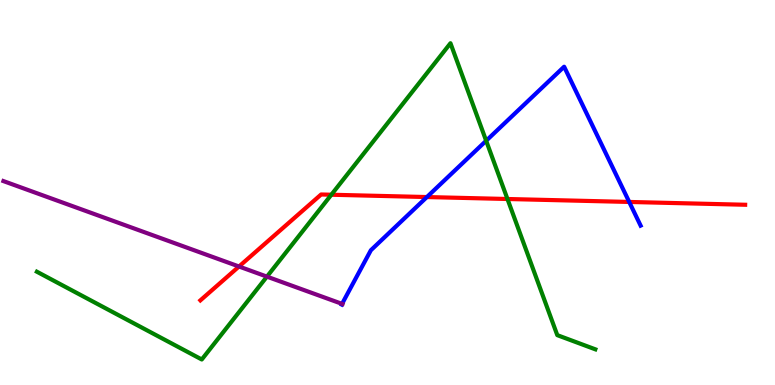[{'lines': ['blue', 'red'], 'intersections': [{'x': 5.51, 'y': 4.88}, {'x': 8.12, 'y': 4.75}]}, {'lines': ['green', 'red'], 'intersections': [{'x': 4.28, 'y': 4.94}, {'x': 6.55, 'y': 4.83}]}, {'lines': ['purple', 'red'], 'intersections': [{'x': 3.08, 'y': 3.08}]}, {'lines': ['blue', 'green'], 'intersections': [{'x': 6.27, 'y': 6.34}]}, {'lines': ['blue', 'purple'], 'intersections': [{'x': 4.41, 'y': 2.11}]}, {'lines': ['green', 'purple'], 'intersections': [{'x': 3.44, 'y': 2.81}]}]